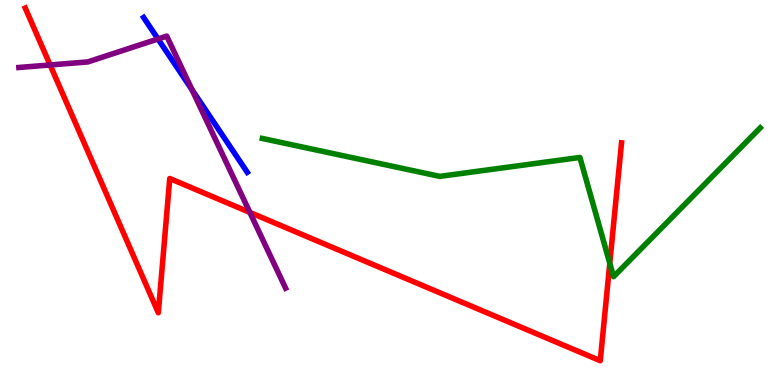[{'lines': ['blue', 'red'], 'intersections': []}, {'lines': ['green', 'red'], 'intersections': [{'x': 7.87, 'y': 3.16}]}, {'lines': ['purple', 'red'], 'intersections': [{'x': 0.647, 'y': 8.31}, {'x': 3.22, 'y': 4.48}]}, {'lines': ['blue', 'green'], 'intersections': []}, {'lines': ['blue', 'purple'], 'intersections': [{'x': 2.04, 'y': 8.99}, {'x': 2.48, 'y': 7.67}]}, {'lines': ['green', 'purple'], 'intersections': []}]